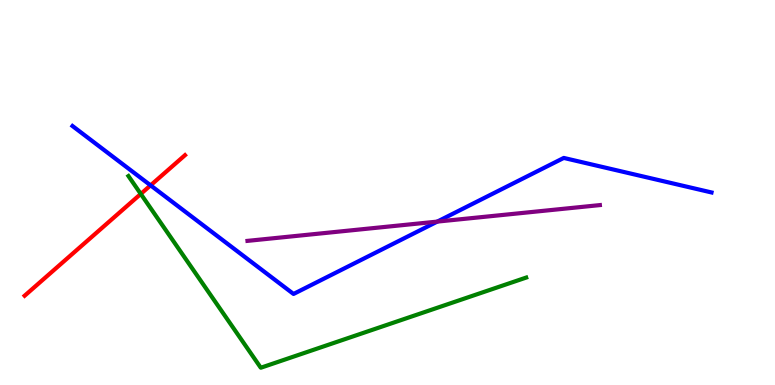[{'lines': ['blue', 'red'], 'intersections': [{'x': 1.94, 'y': 5.19}]}, {'lines': ['green', 'red'], 'intersections': [{'x': 1.82, 'y': 4.96}]}, {'lines': ['purple', 'red'], 'intersections': []}, {'lines': ['blue', 'green'], 'intersections': []}, {'lines': ['blue', 'purple'], 'intersections': [{'x': 5.64, 'y': 4.24}]}, {'lines': ['green', 'purple'], 'intersections': []}]